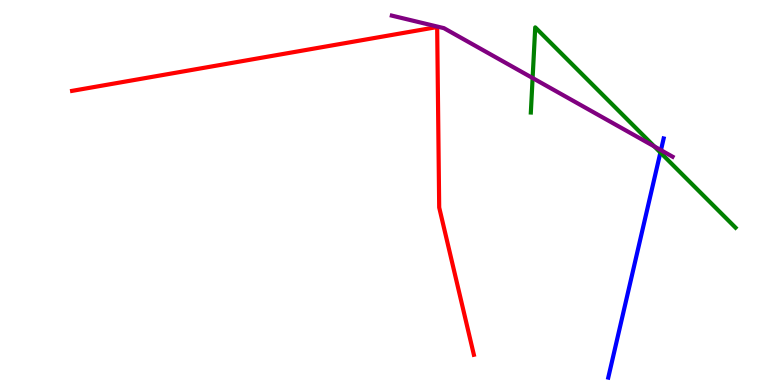[{'lines': ['blue', 'red'], 'intersections': []}, {'lines': ['green', 'red'], 'intersections': []}, {'lines': ['purple', 'red'], 'intersections': []}, {'lines': ['blue', 'green'], 'intersections': [{'x': 8.52, 'y': 6.04}]}, {'lines': ['blue', 'purple'], 'intersections': [{'x': 8.53, 'y': 6.1}]}, {'lines': ['green', 'purple'], 'intersections': [{'x': 6.87, 'y': 7.97}, {'x': 8.44, 'y': 6.2}]}]